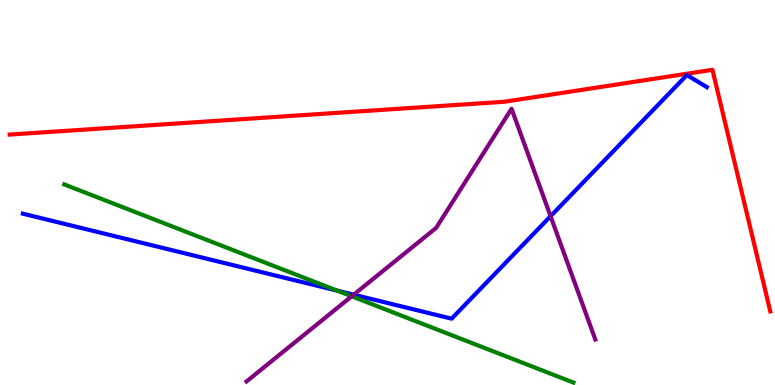[{'lines': ['blue', 'red'], 'intersections': []}, {'lines': ['green', 'red'], 'intersections': []}, {'lines': ['purple', 'red'], 'intersections': []}, {'lines': ['blue', 'green'], 'intersections': [{'x': 4.35, 'y': 2.45}]}, {'lines': ['blue', 'purple'], 'intersections': [{'x': 4.56, 'y': 2.35}, {'x': 7.1, 'y': 4.38}]}, {'lines': ['green', 'purple'], 'intersections': [{'x': 4.54, 'y': 2.3}]}]